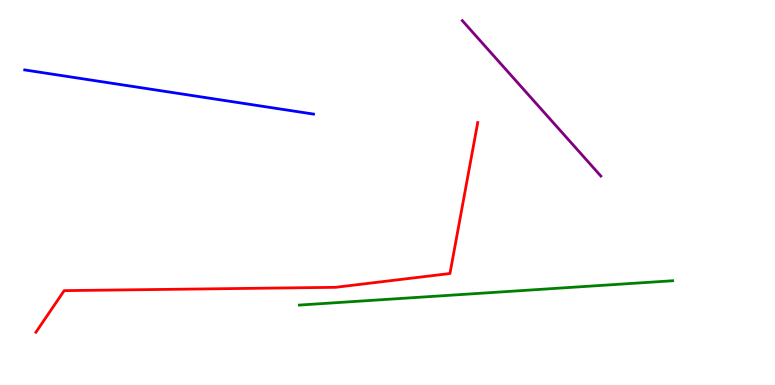[{'lines': ['blue', 'red'], 'intersections': []}, {'lines': ['green', 'red'], 'intersections': []}, {'lines': ['purple', 'red'], 'intersections': []}, {'lines': ['blue', 'green'], 'intersections': []}, {'lines': ['blue', 'purple'], 'intersections': []}, {'lines': ['green', 'purple'], 'intersections': []}]